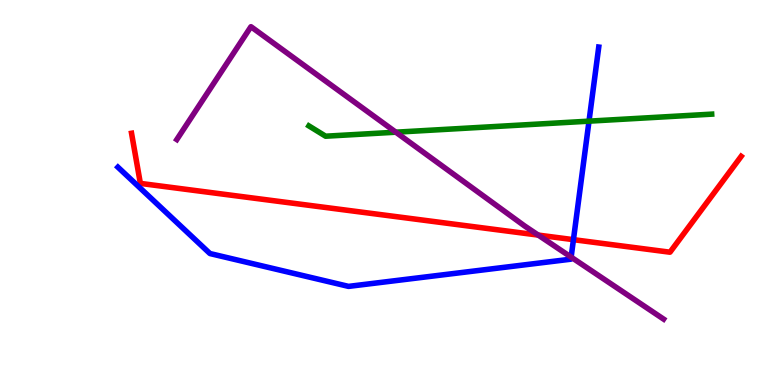[{'lines': ['blue', 'red'], 'intersections': [{'x': 7.4, 'y': 3.77}]}, {'lines': ['green', 'red'], 'intersections': []}, {'lines': ['purple', 'red'], 'intersections': [{'x': 6.95, 'y': 3.89}]}, {'lines': ['blue', 'green'], 'intersections': [{'x': 7.6, 'y': 6.85}]}, {'lines': ['blue', 'purple'], 'intersections': [{'x': 7.37, 'y': 3.32}]}, {'lines': ['green', 'purple'], 'intersections': [{'x': 5.11, 'y': 6.57}]}]